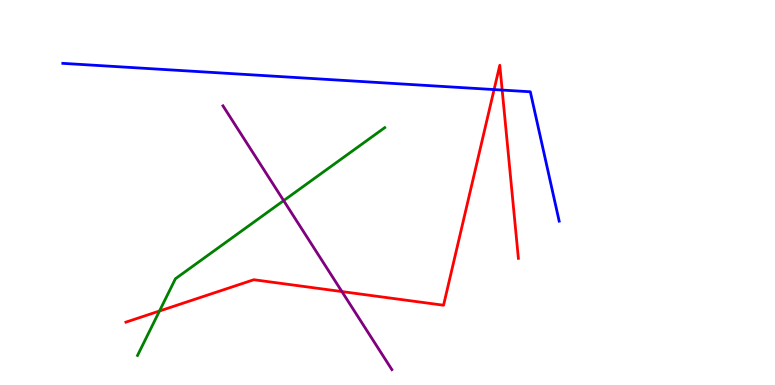[{'lines': ['blue', 'red'], 'intersections': [{'x': 6.38, 'y': 7.67}, {'x': 6.48, 'y': 7.66}]}, {'lines': ['green', 'red'], 'intersections': [{'x': 2.06, 'y': 1.92}]}, {'lines': ['purple', 'red'], 'intersections': [{'x': 4.41, 'y': 2.43}]}, {'lines': ['blue', 'green'], 'intersections': []}, {'lines': ['blue', 'purple'], 'intersections': []}, {'lines': ['green', 'purple'], 'intersections': [{'x': 3.66, 'y': 4.79}]}]